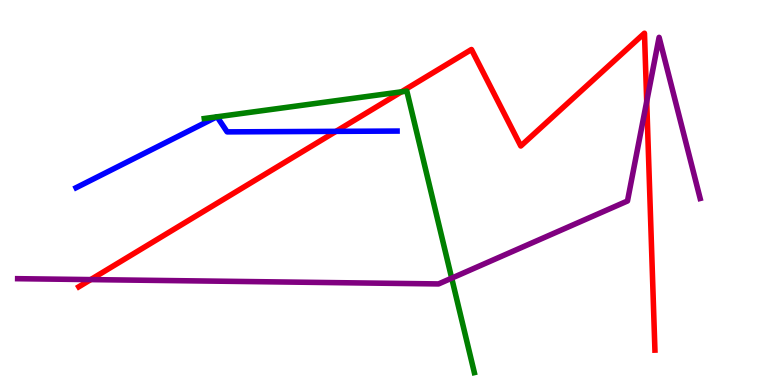[{'lines': ['blue', 'red'], 'intersections': [{'x': 4.34, 'y': 6.59}]}, {'lines': ['green', 'red'], 'intersections': [{'x': 5.18, 'y': 7.62}]}, {'lines': ['purple', 'red'], 'intersections': [{'x': 1.17, 'y': 2.74}, {'x': 8.34, 'y': 7.36}]}, {'lines': ['blue', 'green'], 'intersections': [{'x': 2.8, 'y': 6.97}, {'x': 2.8, 'y': 6.97}]}, {'lines': ['blue', 'purple'], 'intersections': []}, {'lines': ['green', 'purple'], 'intersections': [{'x': 5.83, 'y': 2.78}]}]